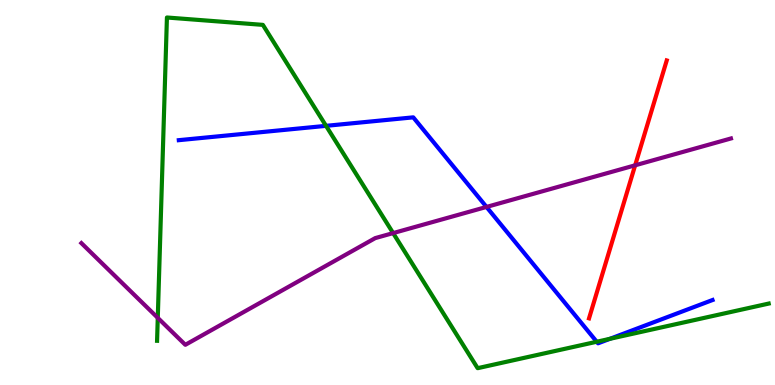[{'lines': ['blue', 'red'], 'intersections': []}, {'lines': ['green', 'red'], 'intersections': []}, {'lines': ['purple', 'red'], 'intersections': [{'x': 8.2, 'y': 5.71}]}, {'lines': ['blue', 'green'], 'intersections': [{'x': 4.21, 'y': 6.73}, {'x': 7.7, 'y': 1.12}, {'x': 7.87, 'y': 1.2}]}, {'lines': ['blue', 'purple'], 'intersections': [{'x': 6.28, 'y': 4.62}]}, {'lines': ['green', 'purple'], 'intersections': [{'x': 2.04, 'y': 1.74}, {'x': 5.07, 'y': 3.95}]}]